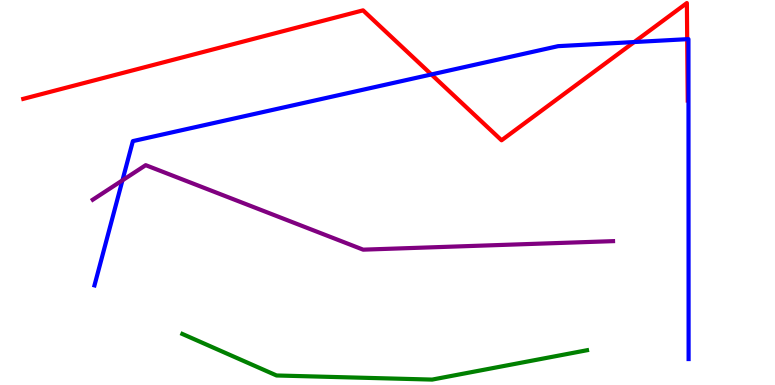[{'lines': ['blue', 'red'], 'intersections': [{'x': 5.57, 'y': 8.07}, {'x': 8.18, 'y': 8.91}, {'x': 8.87, 'y': 8.98}]}, {'lines': ['green', 'red'], 'intersections': []}, {'lines': ['purple', 'red'], 'intersections': []}, {'lines': ['blue', 'green'], 'intersections': []}, {'lines': ['blue', 'purple'], 'intersections': [{'x': 1.58, 'y': 5.32}]}, {'lines': ['green', 'purple'], 'intersections': []}]